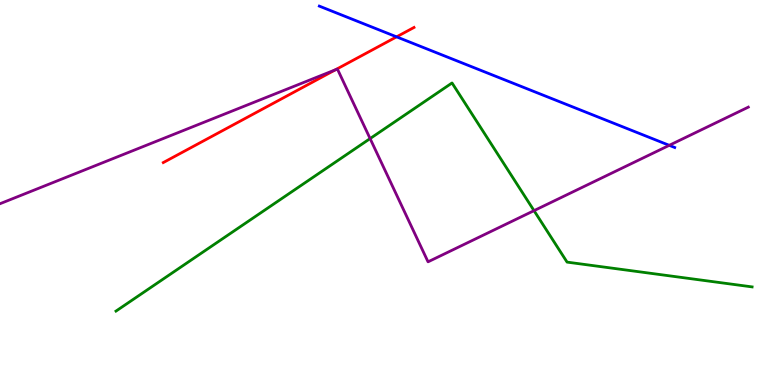[{'lines': ['blue', 'red'], 'intersections': [{'x': 5.12, 'y': 9.04}]}, {'lines': ['green', 'red'], 'intersections': []}, {'lines': ['purple', 'red'], 'intersections': [{'x': 4.33, 'y': 8.19}]}, {'lines': ['blue', 'green'], 'intersections': []}, {'lines': ['blue', 'purple'], 'intersections': [{'x': 8.64, 'y': 6.23}]}, {'lines': ['green', 'purple'], 'intersections': [{'x': 4.78, 'y': 6.4}, {'x': 6.89, 'y': 4.53}]}]